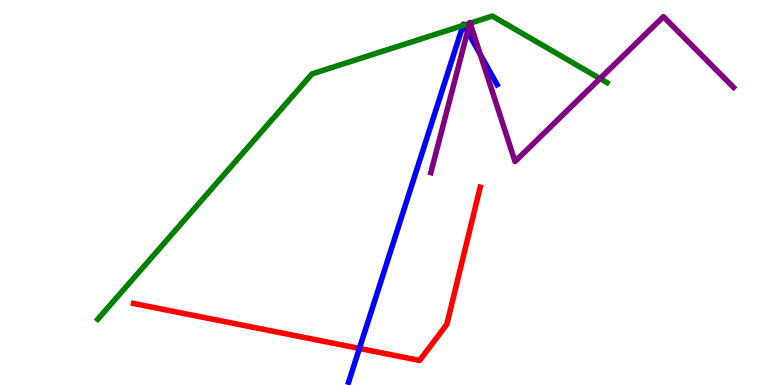[{'lines': ['blue', 'red'], 'intersections': [{'x': 4.64, 'y': 0.95}]}, {'lines': ['green', 'red'], 'intersections': []}, {'lines': ['purple', 'red'], 'intersections': []}, {'lines': ['blue', 'green'], 'intersections': [{'x': 5.97, 'y': 9.34}, {'x': 5.99, 'y': 9.35}]}, {'lines': ['blue', 'purple'], 'intersections': [{'x': 6.03, 'y': 9.18}, {'x': 6.2, 'y': 8.58}]}, {'lines': ['green', 'purple'], 'intersections': [{'x': 6.06, 'y': 9.39}, {'x': 6.07, 'y': 9.4}, {'x': 7.74, 'y': 7.96}]}]